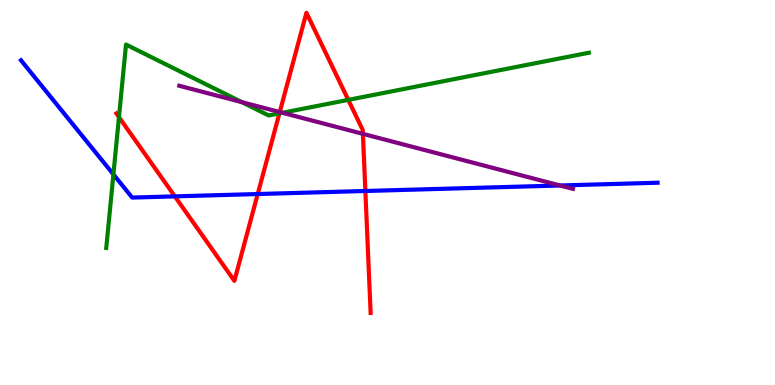[{'lines': ['blue', 'red'], 'intersections': [{'x': 2.26, 'y': 4.9}, {'x': 3.33, 'y': 4.96}, {'x': 4.71, 'y': 5.04}]}, {'lines': ['green', 'red'], 'intersections': [{'x': 1.54, 'y': 6.96}, {'x': 3.61, 'y': 7.06}, {'x': 4.49, 'y': 7.41}]}, {'lines': ['purple', 'red'], 'intersections': [{'x': 3.61, 'y': 7.09}, {'x': 4.68, 'y': 6.52}]}, {'lines': ['blue', 'green'], 'intersections': [{'x': 1.46, 'y': 5.47}]}, {'lines': ['blue', 'purple'], 'intersections': [{'x': 7.23, 'y': 5.18}]}, {'lines': ['green', 'purple'], 'intersections': [{'x': 3.12, 'y': 7.35}, {'x': 3.64, 'y': 7.07}]}]